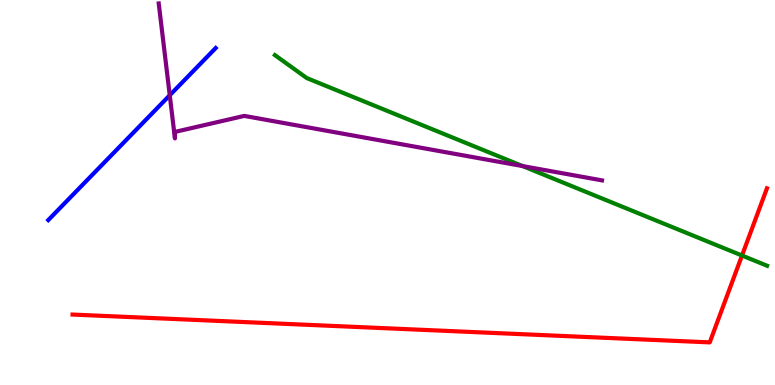[{'lines': ['blue', 'red'], 'intersections': []}, {'lines': ['green', 'red'], 'intersections': [{'x': 9.57, 'y': 3.36}]}, {'lines': ['purple', 'red'], 'intersections': []}, {'lines': ['blue', 'green'], 'intersections': []}, {'lines': ['blue', 'purple'], 'intersections': [{'x': 2.19, 'y': 7.53}]}, {'lines': ['green', 'purple'], 'intersections': [{'x': 6.74, 'y': 5.69}]}]